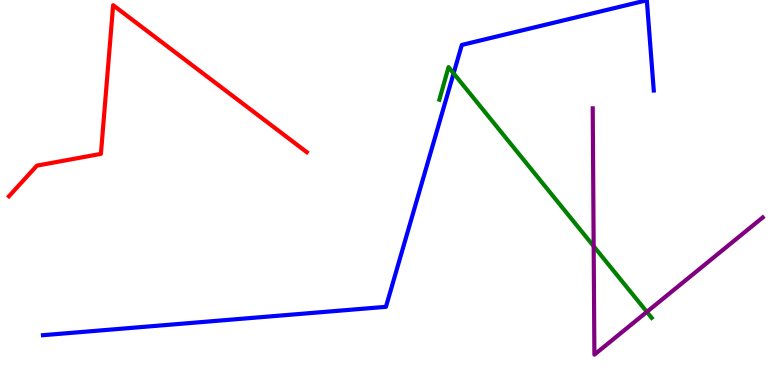[{'lines': ['blue', 'red'], 'intersections': []}, {'lines': ['green', 'red'], 'intersections': []}, {'lines': ['purple', 'red'], 'intersections': []}, {'lines': ['blue', 'green'], 'intersections': [{'x': 5.85, 'y': 8.09}]}, {'lines': ['blue', 'purple'], 'intersections': []}, {'lines': ['green', 'purple'], 'intersections': [{'x': 7.66, 'y': 3.6}, {'x': 8.35, 'y': 1.9}]}]